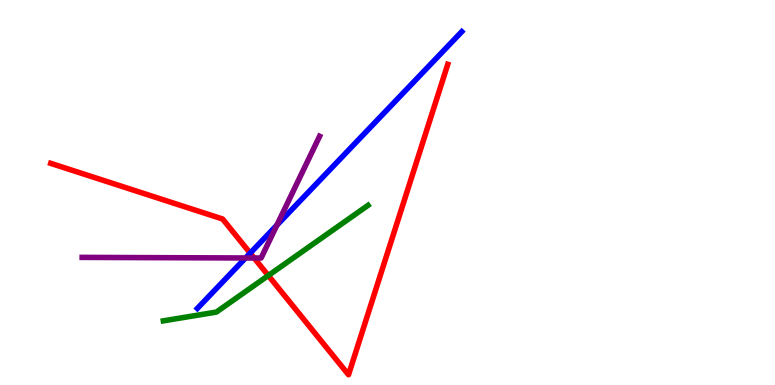[{'lines': ['blue', 'red'], 'intersections': [{'x': 3.23, 'y': 3.43}]}, {'lines': ['green', 'red'], 'intersections': [{'x': 3.46, 'y': 2.84}]}, {'lines': ['purple', 'red'], 'intersections': [{'x': 3.28, 'y': 3.3}]}, {'lines': ['blue', 'green'], 'intersections': []}, {'lines': ['blue', 'purple'], 'intersections': [{'x': 3.17, 'y': 3.3}, {'x': 3.57, 'y': 4.15}]}, {'lines': ['green', 'purple'], 'intersections': []}]